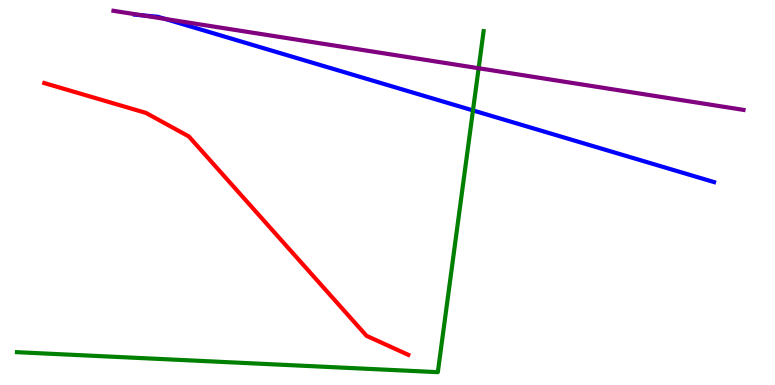[{'lines': ['blue', 'red'], 'intersections': []}, {'lines': ['green', 'red'], 'intersections': []}, {'lines': ['purple', 'red'], 'intersections': []}, {'lines': ['blue', 'green'], 'intersections': [{'x': 6.1, 'y': 7.13}]}, {'lines': ['blue', 'purple'], 'intersections': [{'x': 1.84, 'y': 9.6}, {'x': 2.13, 'y': 9.51}]}, {'lines': ['green', 'purple'], 'intersections': [{'x': 6.18, 'y': 8.23}]}]